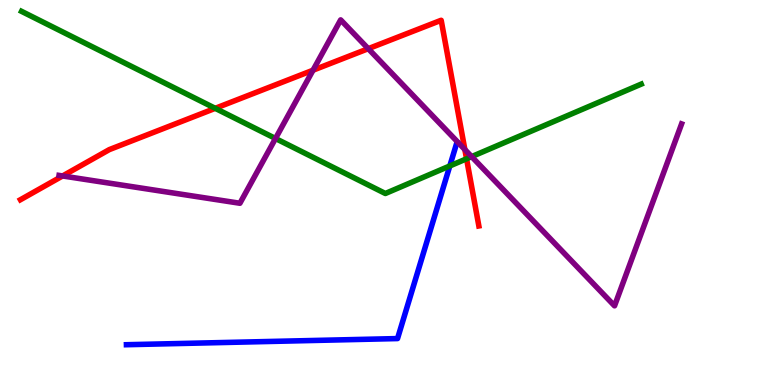[{'lines': ['blue', 'red'], 'intersections': []}, {'lines': ['green', 'red'], 'intersections': [{'x': 2.78, 'y': 7.19}, {'x': 6.02, 'y': 5.88}]}, {'lines': ['purple', 'red'], 'intersections': [{'x': 0.808, 'y': 5.43}, {'x': 4.04, 'y': 8.18}, {'x': 4.75, 'y': 8.74}, {'x': 6.0, 'y': 6.12}]}, {'lines': ['blue', 'green'], 'intersections': [{'x': 5.8, 'y': 5.69}]}, {'lines': ['blue', 'purple'], 'intersections': []}, {'lines': ['green', 'purple'], 'intersections': [{'x': 3.55, 'y': 6.4}, {'x': 6.09, 'y': 5.93}]}]